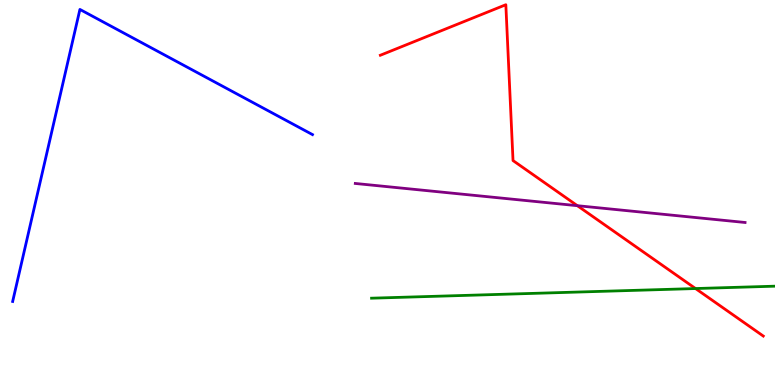[{'lines': ['blue', 'red'], 'intersections': []}, {'lines': ['green', 'red'], 'intersections': [{'x': 8.97, 'y': 2.51}]}, {'lines': ['purple', 'red'], 'intersections': [{'x': 7.45, 'y': 4.66}]}, {'lines': ['blue', 'green'], 'intersections': []}, {'lines': ['blue', 'purple'], 'intersections': []}, {'lines': ['green', 'purple'], 'intersections': []}]